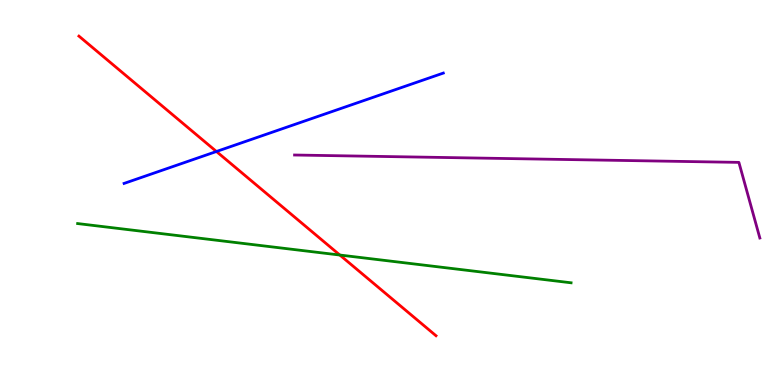[{'lines': ['blue', 'red'], 'intersections': [{'x': 2.79, 'y': 6.06}]}, {'lines': ['green', 'red'], 'intersections': [{'x': 4.38, 'y': 3.38}]}, {'lines': ['purple', 'red'], 'intersections': []}, {'lines': ['blue', 'green'], 'intersections': []}, {'lines': ['blue', 'purple'], 'intersections': []}, {'lines': ['green', 'purple'], 'intersections': []}]